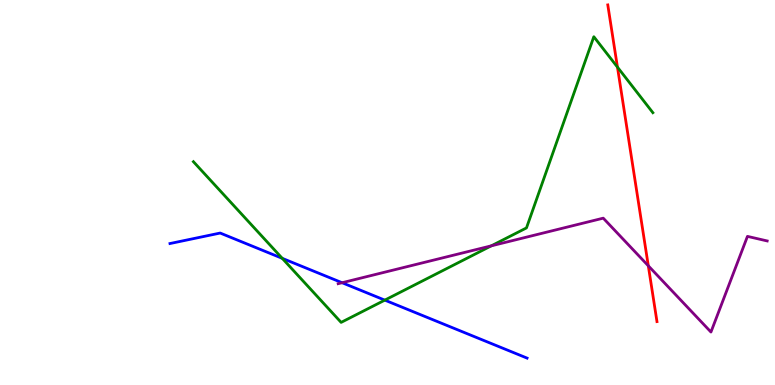[{'lines': ['blue', 'red'], 'intersections': []}, {'lines': ['green', 'red'], 'intersections': [{'x': 7.97, 'y': 8.26}]}, {'lines': ['purple', 'red'], 'intersections': [{'x': 8.37, 'y': 3.1}]}, {'lines': ['blue', 'green'], 'intersections': [{'x': 3.64, 'y': 3.29}, {'x': 4.97, 'y': 2.2}]}, {'lines': ['blue', 'purple'], 'intersections': [{'x': 4.41, 'y': 2.66}]}, {'lines': ['green', 'purple'], 'intersections': [{'x': 6.34, 'y': 3.61}]}]